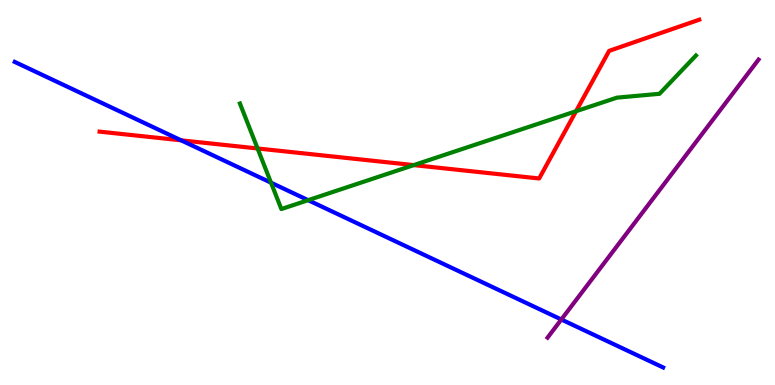[{'lines': ['blue', 'red'], 'intersections': [{'x': 2.34, 'y': 6.36}]}, {'lines': ['green', 'red'], 'intersections': [{'x': 3.32, 'y': 6.14}, {'x': 5.34, 'y': 5.71}, {'x': 7.43, 'y': 7.11}]}, {'lines': ['purple', 'red'], 'intersections': []}, {'lines': ['blue', 'green'], 'intersections': [{'x': 3.5, 'y': 5.26}, {'x': 3.98, 'y': 4.8}]}, {'lines': ['blue', 'purple'], 'intersections': [{'x': 7.24, 'y': 1.7}]}, {'lines': ['green', 'purple'], 'intersections': []}]